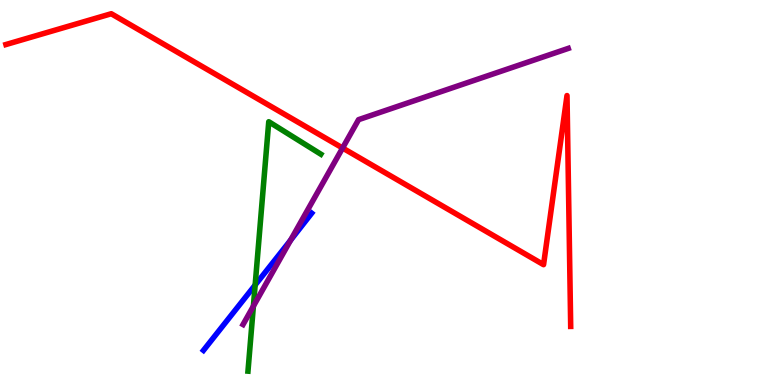[{'lines': ['blue', 'red'], 'intersections': []}, {'lines': ['green', 'red'], 'intersections': []}, {'lines': ['purple', 'red'], 'intersections': [{'x': 4.42, 'y': 6.16}]}, {'lines': ['blue', 'green'], 'intersections': [{'x': 3.29, 'y': 2.6}]}, {'lines': ['blue', 'purple'], 'intersections': [{'x': 3.75, 'y': 3.76}]}, {'lines': ['green', 'purple'], 'intersections': [{'x': 3.27, 'y': 2.05}]}]